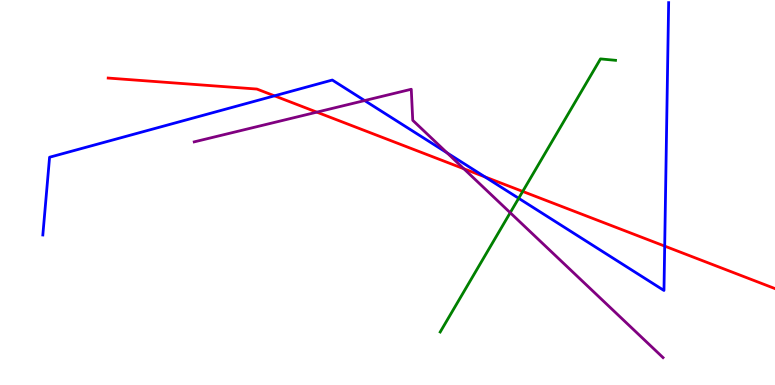[{'lines': ['blue', 'red'], 'intersections': [{'x': 3.54, 'y': 7.51}, {'x': 6.26, 'y': 5.41}, {'x': 8.58, 'y': 3.61}]}, {'lines': ['green', 'red'], 'intersections': [{'x': 6.74, 'y': 5.03}]}, {'lines': ['purple', 'red'], 'intersections': [{'x': 4.09, 'y': 7.09}, {'x': 5.99, 'y': 5.62}]}, {'lines': ['blue', 'green'], 'intersections': [{'x': 6.69, 'y': 4.85}]}, {'lines': ['blue', 'purple'], 'intersections': [{'x': 4.71, 'y': 7.39}, {'x': 5.77, 'y': 6.03}]}, {'lines': ['green', 'purple'], 'intersections': [{'x': 6.58, 'y': 4.47}]}]